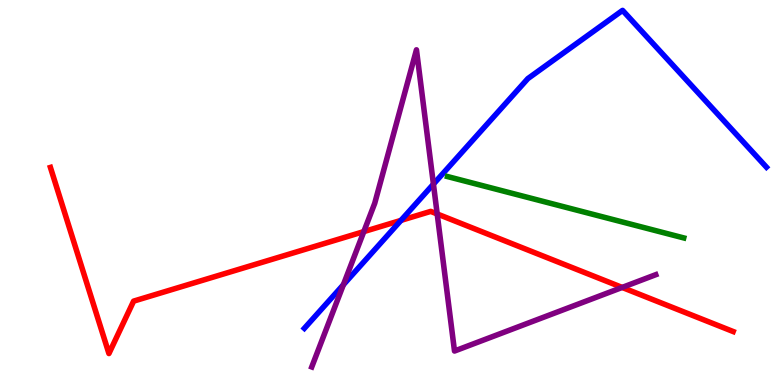[{'lines': ['blue', 'red'], 'intersections': [{'x': 5.17, 'y': 4.28}]}, {'lines': ['green', 'red'], 'intersections': []}, {'lines': ['purple', 'red'], 'intersections': [{'x': 4.69, 'y': 3.98}, {'x': 5.64, 'y': 4.44}, {'x': 8.03, 'y': 2.53}]}, {'lines': ['blue', 'green'], 'intersections': []}, {'lines': ['blue', 'purple'], 'intersections': [{'x': 4.43, 'y': 2.6}, {'x': 5.59, 'y': 5.22}]}, {'lines': ['green', 'purple'], 'intersections': []}]